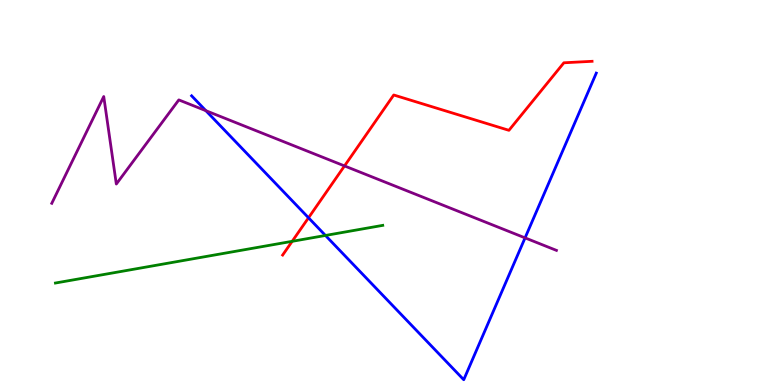[{'lines': ['blue', 'red'], 'intersections': [{'x': 3.98, 'y': 4.34}]}, {'lines': ['green', 'red'], 'intersections': [{'x': 3.77, 'y': 3.73}]}, {'lines': ['purple', 'red'], 'intersections': [{'x': 4.45, 'y': 5.69}]}, {'lines': ['blue', 'green'], 'intersections': [{'x': 4.2, 'y': 3.88}]}, {'lines': ['blue', 'purple'], 'intersections': [{'x': 2.66, 'y': 7.13}, {'x': 6.78, 'y': 3.82}]}, {'lines': ['green', 'purple'], 'intersections': []}]